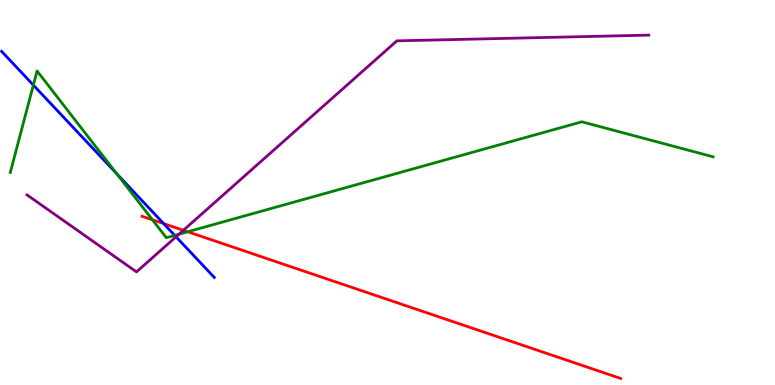[{'lines': ['blue', 'red'], 'intersections': [{'x': 2.11, 'y': 4.19}]}, {'lines': ['green', 'red'], 'intersections': [{'x': 1.97, 'y': 4.29}, {'x': 2.42, 'y': 3.98}]}, {'lines': ['purple', 'red'], 'intersections': [{'x': 2.37, 'y': 4.02}]}, {'lines': ['blue', 'green'], 'intersections': [{'x': 0.43, 'y': 7.79}, {'x': 1.51, 'y': 5.49}, {'x': 2.25, 'y': 3.89}]}, {'lines': ['blue', 'purple'], 'intersections': [{'x': 2.27, 'y': 3.85}]}, {'lines': ['green', 'purple'], 'intersections': [{'x': 2.31, 'y': 3.92}]}]